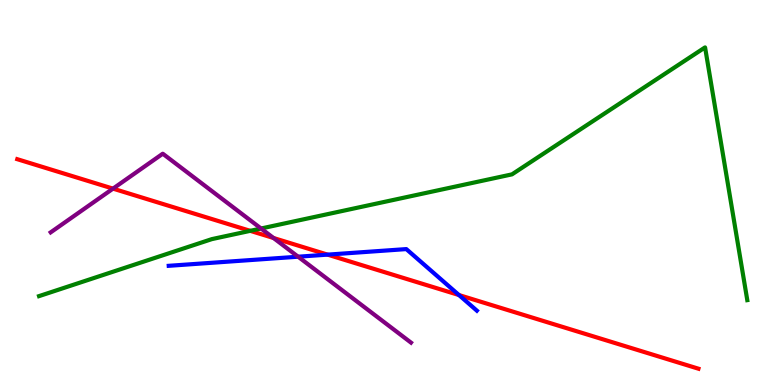[{'lines': ['blue', 'red'], 'intersections': [{'x': 4.23, 'y': 3.39}, {'x': 5.92, 'y': 2.34}]}, {'lines': ['green', 'red'], 'intersections': [{'x': 3.23, 'y': 4.0}]}, {'lines': ['purple', 'red'], 'intersections': [{'x': 1.46, 'y': 5.1}, {'x': 3.53, 'y': 3.82}]}, {'lines': ['blue', 'green'], 'intersections': []}, {'lines': ['blue', 'purple'], 'intersections': [{'x': 3.85, 'y': 3.33}]}, {'lines': ['green', 'purple'], 'intersections': [{'x': 3.37, 'y': 4.06}]}]